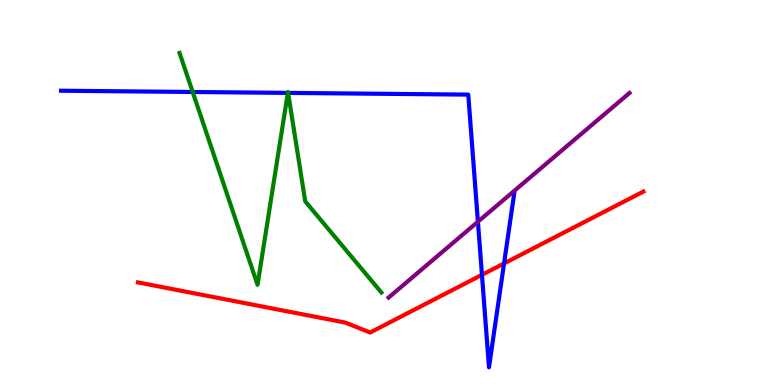[{'lines': ['blue', 'red'], 'intersections': [{'x': 6.22, 'y': 2.86}, {'x': 6.5, 'y': 3.16}]}, {'lines': ['green', 'red'], 'intersections': []}, {'lines': ['purple', 'red'], 'intersections': []}, {'lines': ['blue', 'green'], 'intersections': [{'x': 2.49, 'y': 7.61}, {'x': 3.71, 'y': 7.59}, {'x': 3.72, 'y': 7.59}]}, {'lines': ['blue', 'purple'], 'intersections': [{'x': 6.17, 'y': 4.24}]}, {'lines': ['green', 'purple'], 'intersections': []}]